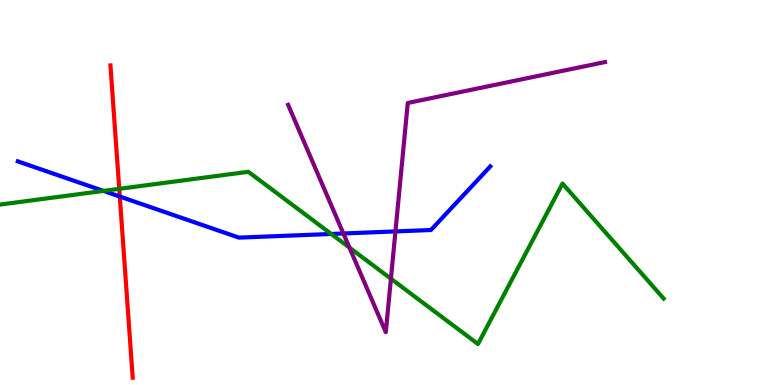[{'lines': ['blue', 'red'], 'intersections': [{'x': 1.55, 'y': 4.9}]}, {'lines': ['green', 'red'], 'intersections': [{'x': 1.54, 'y': 5.1}]}, {'lines': ['purple', 'red'], 'intersections': []}, {'lines': ['blue', 'green'], 'intersections': [{'x': 1.34, 'y': 5.04}, {'x': 4.27, 'y': 3.92}]}, {'lines': ['blue', 'purple'], 'intersections': [{'x': 4.43, 'y': 3.94}, {'x': 5.1, 'y': 3.99}]}, {'lines': ['green', 'purple'], 'intersections': [{'x': 4.51, 'y': 3.57}, {'x': 5.04, 'y': 2.76}]}]